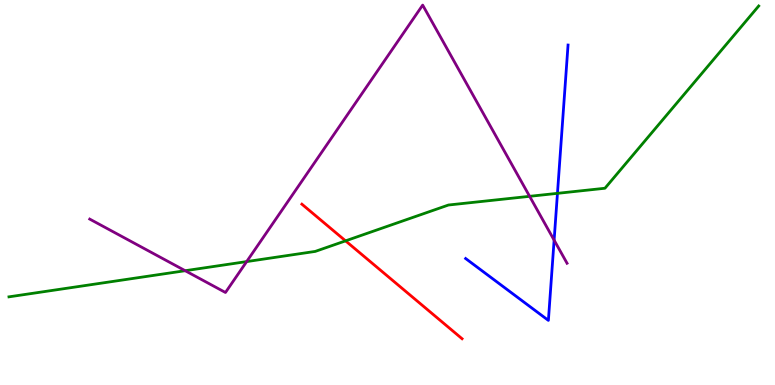[{'lines': ['blue', 'red'], 'intersections': []}, {'lines': ['green', 'red'], 'intersections': [{'x': 4.46, 'y': 3.74}]}, {'lines': ['purple', 'red'], 'intersections': []}, {'lines': ['blue', 'green'], 'intersections': [{'x': 7.19, 'y': 4.98}]}, {'lines': ['blue', 'purple'], 'intersections': [{'x': 7.15, 'y': 3.76}]}, {'lines': ['green', 'purple'], 'intersections': [{'x': 2.39, 'y': 2.97}, {'x': 3.18, 'y': 3.21}, {'x': 6.83, 'y': 4.9}]}]